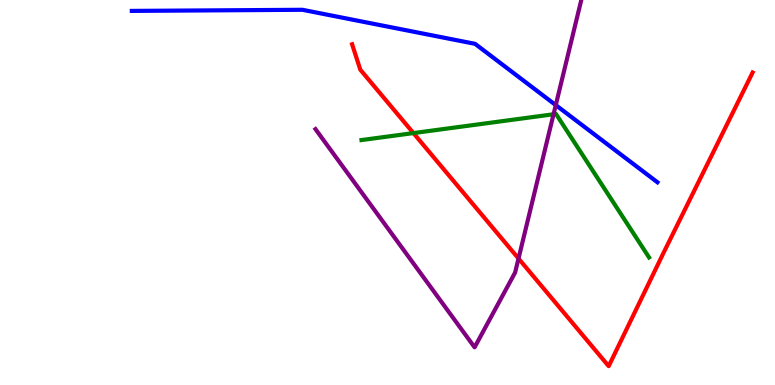[{'lines': ['blue', 'red'], 'intersections': []}, {'lines': ['green', 'red'], 'intersections': [{'x': 5.33, 'y': 6.54}]}, {'lines': ['purple', 'red'], 'intersections': [{'x': 6.69, 'y': 3.28}]}, {'lines': ['blue', 'green'], 'intersections': []}, {'lines': ['blue', 'purple'], 'intersections': [{'x': 7.17, 'y': 7.27}]}, {'lines': ['green', 'purple'], 'intersections': [{'x': 7.14, 'y': 7.03}]}]